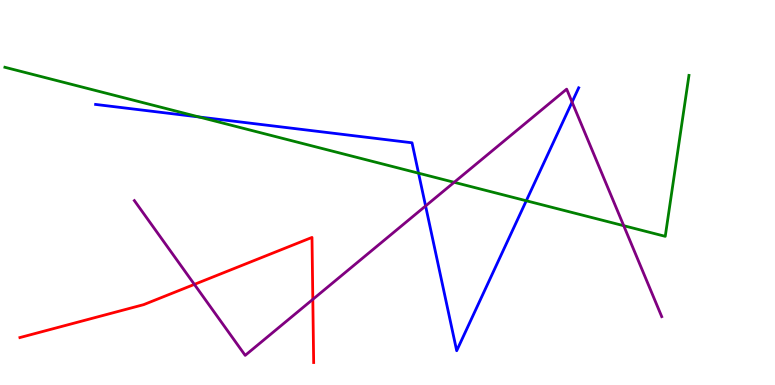[{'lines': ['blue', 'red'], 'intersections': []}, {'lines': ['green', 'red'], 'intersections': []}, {'lines': ['purple', 'red'], 'intersections': [{'x': 2.51, 'y': 2.61}, {'x': 4.04, 'y': 2.22}]}, {'lines': ['blue', 'green'], 'intersections': [{'x': 2.57, 'y': 6.96}, {'x': 5.4, 'y': 5.5}, {'x': 6.79, 'y': 4.79}]}, {'lines': ['blue', 'purple'], 'intersections': [{'x': 5.49, 'y': 4.65}, {'x': 7.38, 'y': 7.35}]}, {'lines': ['green', 'purple'], 'intersections': [{'x': 5.86, 'y': 5.26}, {'x': 8.05, 'y': 4.14}]}]